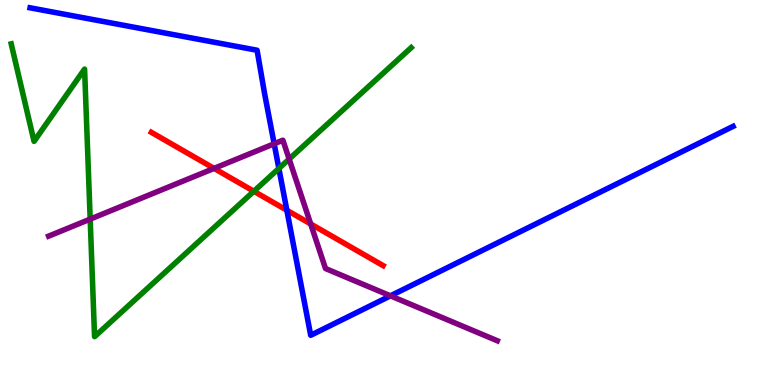[{'lines': ['blue', 'red'], 'intersections': [{'x': 3.7, 'y': 4.54}]}, {'lines': ['green', 'red'], 'intersections': [{'x': 3.28, 'y': 5.03}]}, {'lines': ['purple', 'red'], 'intersections': [{'x': 2.76, 'y': 5.63}, {'x': 4.01, 'y': 4.18}]}, {'lines': ['blue', 'green'], 'intersections': [{'x': 3.6, 'y': 5.62}]}, {'lines': ['blue', 'purple'], 'intersections': [{'x': 3.54, 'y': 6.27}, {'x': 5.04, 'y': 2.32}]}, {'lines': ['green', 'purple'], 'intersections': [{'x': 1.16, 'y': 4.31}, {'x': 3.73, 'y': 5.87}]}]